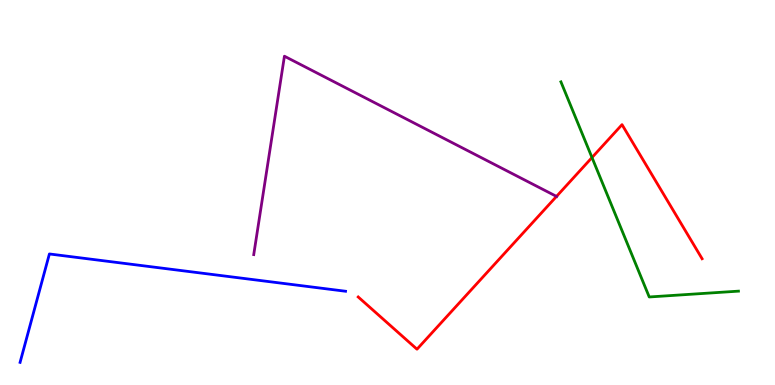[{'lines': ['blue', 'red'], 'intersections': []}, {'lines': ['green', 'red'], 'intersections': [{'x': 7.64, 'y': 5.91}]}, {'lines': ['purple', 'red'], 'intersections': [{'x': 7.18, 'y': 4.9}]}, {'lines': ['blue', 'green'], 'intersections': []}, {'lines': ['blue', 'purple'], 'intersections': []}, {'lines': ['green', 'purple'], 'intersections': []}]